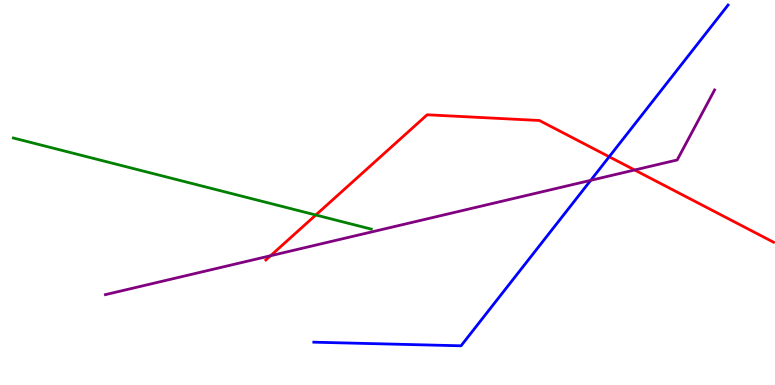[{'lines': ['blue', 'red'], 'intersections': [{'x': 7.86, 'y': 5.93}]}, {'lines': ['green', 'red'], 'intersections': [{'x': 4.07, 'y': 4.42}]}, {'lines': ['purple', 'red'], 'intersections': [{'x': 3.49, 'y': 3.36}, {'x': 8.19, 'y': 5.58}]}, {'lines': ['blue', 'green'], 'intersections': []}, {'lines': ['blue', 'purple'], 'intersections': [{'x': 7.62, 'y': 5.32}]}, {'lines': ['green', 'purple'], 'intersections': []}]